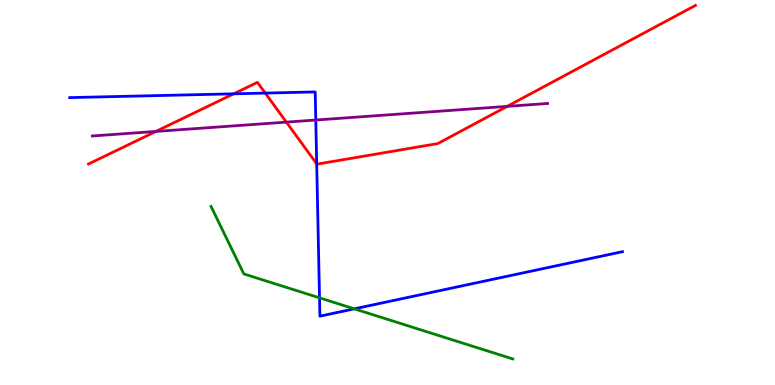[{'lines': ['blue', 'red'], 'intersections': [{'x': 3.02, 'y': 7.56}, {'x': 3.42, 'y': 7.58}, {'x': 4.09, 'y': 5.74}]}, {'lines': ['green', 'red'], 'intersections': []}, {'lines': ['purple', 'red'], 'intersections': [{'x': 2.01, 'y': 6.59}, {'x': 3.69, 'y': 6.83}, {'x': 6.54, 'y': 7.24}]}, {'lines': ['blue', 'green'], 'intersections': [{'x': 4.12, 'y': 2.26}, {'x': 4.57, 'y': 1.98}]}, {'lines': ['blue', 'purple'], 'intersections': [{'x': 4.07, 'y': 6.88}]}, {'lines': ['green', 'purple'], 'intersections': []}]